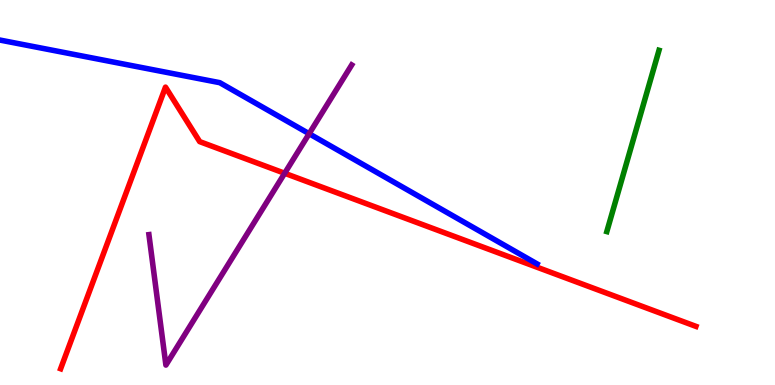[{'lines': ['blue', 'red'], 'intersections': []}, {'lines': ['green', 'red'], 'intersections': []}, {'lines': ['purple', 'red'], 'intersections': [{'x': 3.67, 'y': 5.5}]}, {'lines': ['blue', 'green'], 'intersections': []}, {'lines': ['blue', 'purple'], 'intersections': [{'x': 3.99, 'y': 6.53}]}, {'lines': ['green', 'purple'], 'intersections': []}]